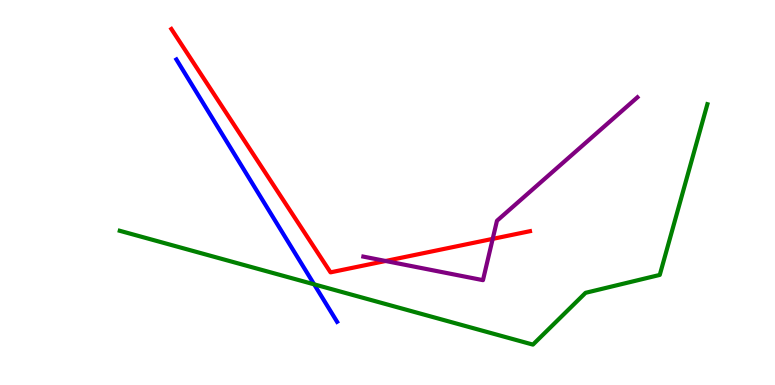[{'lines': ['blue', 'red'], 'intersections': []}, {'lines': ['green', 'red'], 'intersections': []}, {'lines': ['purple', 'red'], 'intersections': [{'x': 4.98, 'y': 3.22}, {'x': 6.36, 'y': 3.8}]}, {'lines': ['blue', 'green'], 'intersections': [{'x': 4.05, 'y': 2.61}]}, {'lines': ['blue', 'purple'], 'intersections': []}, {'lines': ['green', 'purple'], 'intersections': []}]